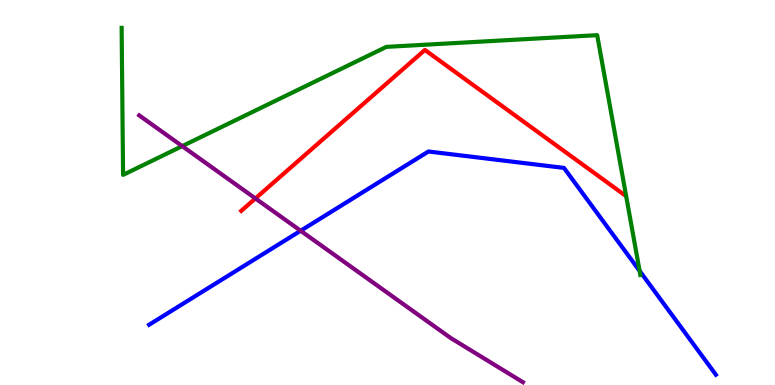[{'lines': ['blue', 'red'], 'intersections': []}, {'lines': ['green', 'red'], 'intersections': []}, {'lines': ['purple', 'red'], 'intersections': [{'x': 3.3, 'y': 4.85}]}, {'lines': ['blue', 'green'], 'intersections': [{'x': 8.25, 'y': 2.96}]}, {'lines': ['blue', 'purple'], 'intersections': [{'x': 3.88, 'y': 4.01}]}, {'lines': ['green', 'purple'], 'intersections': [{'x': 2.35, 'y': 6.2}]}]